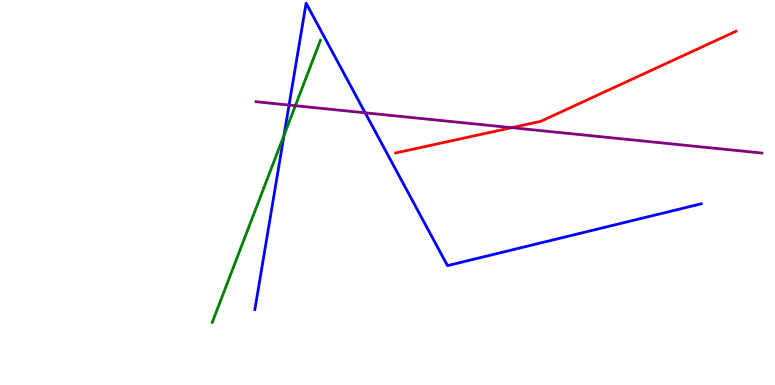[{'lines': ['blue', 'red'], 'intersections': []}, {'lines': ['green', 'red'], 'intersections': []}, {'lines': ['purple', 'red'], 'intersections': [{'x': 6.6, 'y': 6.68}]}, {'lines': ['blue', 'green'], 'intersections': [{'x': 3.66, 'y': 6.49}]}, {'lines': ['blue', 'purple'], 'intersections': [{'x': 3.73, 'y': 7.27}, {'x': 4.71, 'y': 7.07}]}, {'lines': ['green', 'purple'], 'intersections': [{'x': 3.81, 'y': 7.25}]}]